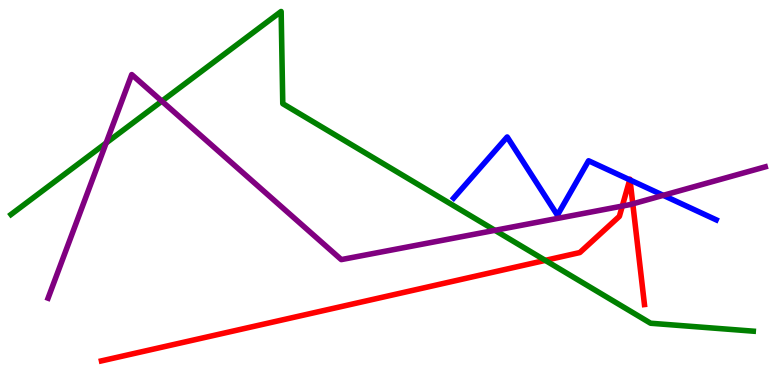[{'lines': ['blue', 'red'], 'intersections': [{'x': 8.13, 'y': 5.33}, {'x': 8.13, 'y': 5.33}]}, {'lines': ['green', 'red'], 'intersections': [{'x': 7.04, 'y': 3.24}]}, {'lines': ['purple', 'red'], 'intersections': [{'x': 8.03, 'y': 4.65}, {'x': 8.17, 'y': 4.71}]}, {'lines': ['blue', 'green'], 'intersections': []}, {'lines': ['blue', 'purple'], 'intersections': [{'x': 8.56, 'y': 4.93}]}, {'lines': ['green', 'purple'], 'intersections': [{'x': 1.37, 'y': 6.29}, {'x': 2.09, 'y': 7.37}, {'x': 6.39, 'y': 4.02}]}]